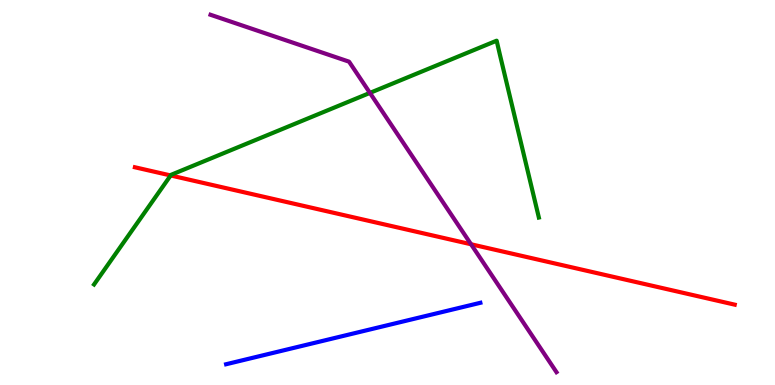[{'lines': ['blue', 'red'], 'intersections': []}, {'lines': ['green', 'red'], 'intersections': [{'x': 2.2, 'y': 5.44}]}, {'lines': ['purple', 'red'], 'intersections': [{'x': 6.08, 'y': 3.66}]}, {'lines': ['blue', 'green'], 'intersections': []}, {'lines': ['blue', 'purple'], 'intersections': []}, {'lines': ['green', 'purple'], 'intersections': [{'x': 4.77, 'y': 7.59}]}]